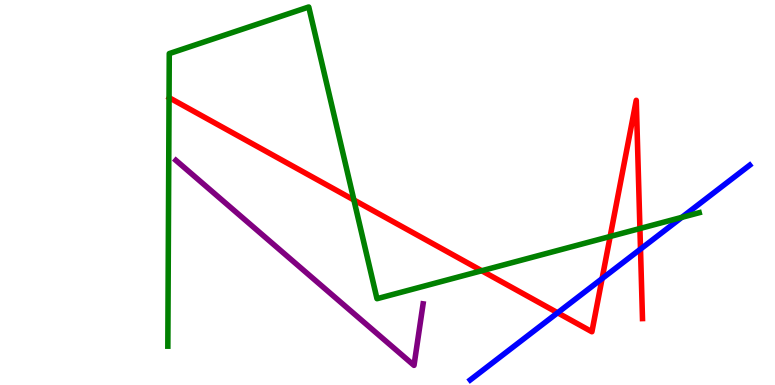[{'lines': ['blue', 'red'], 'intersections': [{'x': 7.2, 'y': 1.88}, {'x': 7.77, 'y': 2.76}, {'x': 8.26, 'y': 3.53}]}, {'lines': ['green', 'red'], 'intersections': [{'x': 4.57, 'y': 4.81}, {'x': 6.22, 'y': 2.97}, {'x': 7.87, 'y': 3.86}, {'x': 8.26, 'y': 4.06}]}, {'lines': ['purple', 'red'], 'intersections': []}, {'lines': ['blue', 'green'], 'intersections': [{'x': 8.8, 'y': 4.35}]}, {'lines': ['blue', 'purple'], 'intersections': []}, {'lines': ['green', 'purple'], 'intersections': []}]